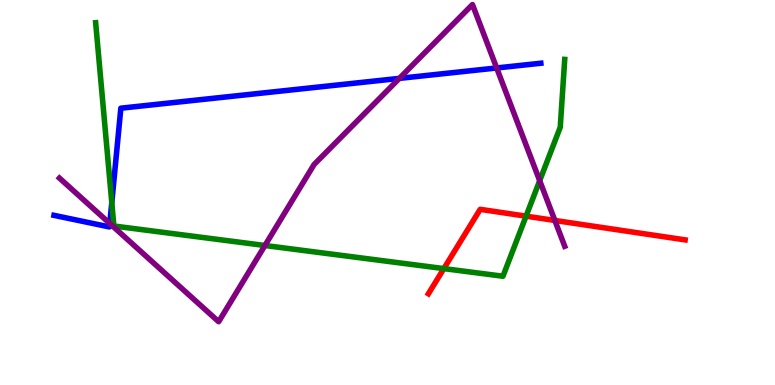[{'lines': ['blue', 'red'], 'intersections': []}, {'lines': ['green', 'red'], 'intersections': [{'x': 5.73, 'y': 3.02}, {'x': 6.79, 'y': 4.39}]}, {'lines': ['purple', 'red'], 'intersections': [{'x': 7.16, 'y': 4.27}]}, {'lines': ['blue', 'green'], 'intersections': [{'x': 1.44, 'y': 4.74}]}, {'lines': ['blue', 'purple'], 'intersections': [{'x': 1.42, 'y': 4.2}, {'x': 5.15, 'y': 7.96}, {'x': 6.41, 'y': 8.23}]}, {'lines': ['green', 'purple'], 'intersections': [{'x': 3.42, 'y': 3.62}, {'x': 6.96, 'y': 5.31}]}]